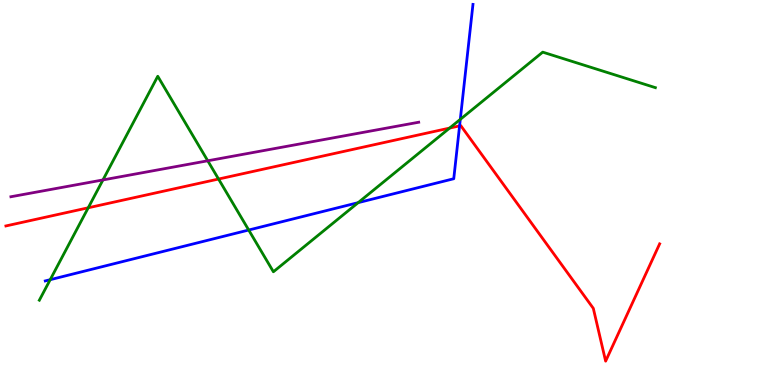[{'lines': ['blue', 'red'], 'intersections': [{'x': 5.93, 'y': 6.73}]}, {'lines': ['green', 'red'], 'intersections': [{'x': 1.14, 'y': 4.6}, {'x': 2.82, 'y': 5.35}, {'x': 5.8, 'y': 6.67}]}, {'lines': ['purple', 'red'], 'intersections': []}, {'lines': ['blue', 'green'], 'intersections': [{'x': 0.648, 'y': 2.74}, {'x': 3.21, 'y': 4.03}, {'x': 4.62, 'y': 4.74}, {'x': 5.94, 'y': 6.9}]}, {'lines': ['blue', 'purple'], 'intersections': []}, {'lines': ['green', 'purple'], 'intersections': [{'x': 1.33, 'y': 5.33}, {'x': 2.68, 'y': 5.82}]}]